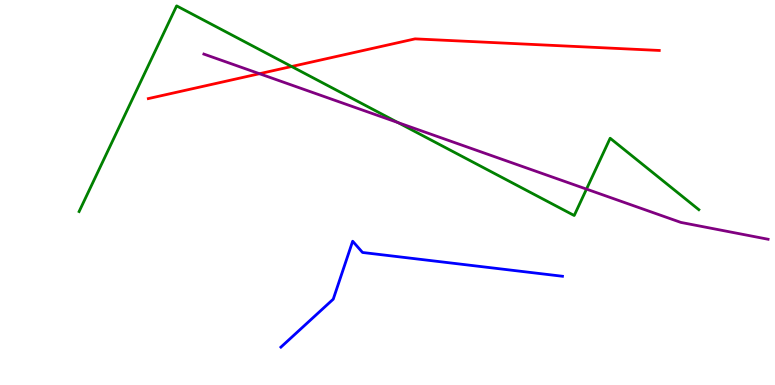[{'lines': ['blue', 'red'], 'intersections': []}, {'lines': ['green', 'red'], 'intersections': [{'x': 3.76, 'y': 8.27}]}, {'lines': ['purple', 'red'], 'intersections': [{'x': 3.35, 'y': 8.09}]}, {'lines': ['blue', 'green'], 'intersections': []}, {'lines': ['blue', 'purple'], 'intersections': []}, {'lines': ['green', 'purple'], 'intersections': [{'x': 5.13, 'y': 6.82}, {'x': 7.57, 'y': 5.09}]}]